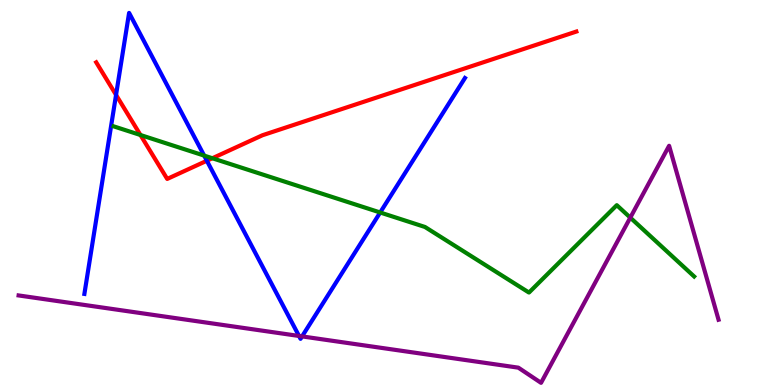[{'lines': ['blue', 'red'], 'intersections': [{'x': 1.5, 'y': 7.53}, {'x': 2.67, 'y': 5.82}]}, {'lines': ['green', 'red'], 'intersections': [{'x': 1.81, 'y': 6.49}, {'x': 2.74, 'y': 5.89}]}, {'lines': ['purple', 'red'], 'intersections': []}, {'lines': ['blue', 'green'], 'intersections': [{'x': 2.63, 'y': 5.96}, {'x': 4.91, 'y': 4.48}]}, {'lines': ['blue', 'purple'], 'intersections': [{'x': 3.86, 'y': 1.27}, {'x': 3.9, 'y': 1.26}]}, {'lines': ['green', 'purple'], 'intersections': [{'x': 8.13, 'y': 4.35}]}]